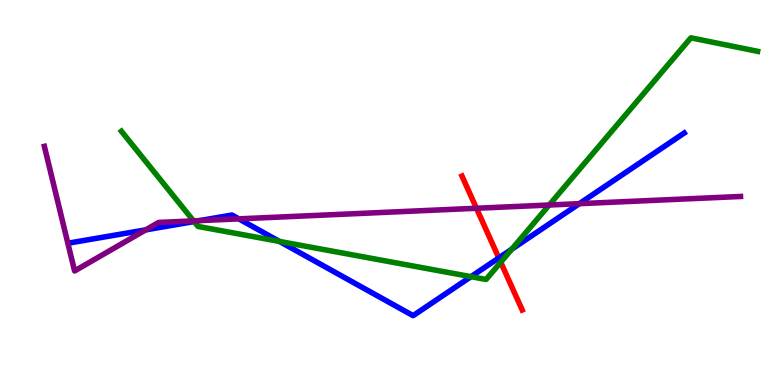[{'lines': ['blue', 'red'], 'intersections': [{'x': 6.44, 'y': 3.3}]}, {'lines': ['green', 'red'], 'intersections': [{'x': 6.46, 'y': 3.19}]}, {'lines': ['purple', 'red'], 'intersections': [{'x': 6.15, 'y': 4.59}]}, {'lines': ['blue', 'green'], 'intersections': [{'x': 2.5, 'y': 4.25}, {'x': 3.61, 'y': 3.73}, {'x': 6.08, 'y': 2.81}, {'x': 6.6, 'y': 3.53}]}, {'lines': ['blue', 'purple'], 'intersections': [{'x': 1.88, 'y': 4.03}, {'x': 2.57, 'y': 4.27}, {'x': 3.08, 'y': 4.32}, {'x': 7.48, 'y': 4.71}]}, {'lines': ['green', 'purple'], 'intersections': [{'x': 2.5, 'y': 4.26}, {'x': 7.09, 'y': 4.67}]}]